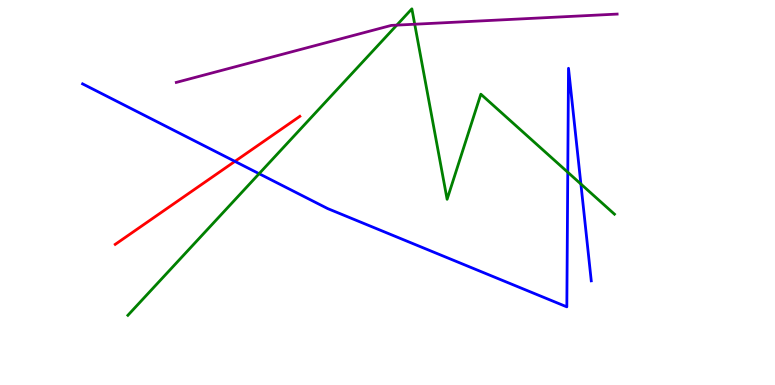[{'lines': ['blue', 'red'], 'intersections': [{'x': 3.03, 'y': 5.81}]}, {'lines': ['green', 'red'], 'intersections': []}, {'lines': ['purple', 'red'], 'intersections': []}, {'lines': ['blue', 'green'], 'intersections': [{'x': 3.34, 'y': 5.49}, {'x': 7.33, 'y': 5.53}, {'x': 7.5, 'y': 5.22}]}, {'lines': ['blue', 'purple'], 'intersections': []}, {'lines': ['green', 'purple'], 'intersections': [{'x': 5.12, 'y': 9.35}, {'x': 5.35, 'y': 9.37}]}]